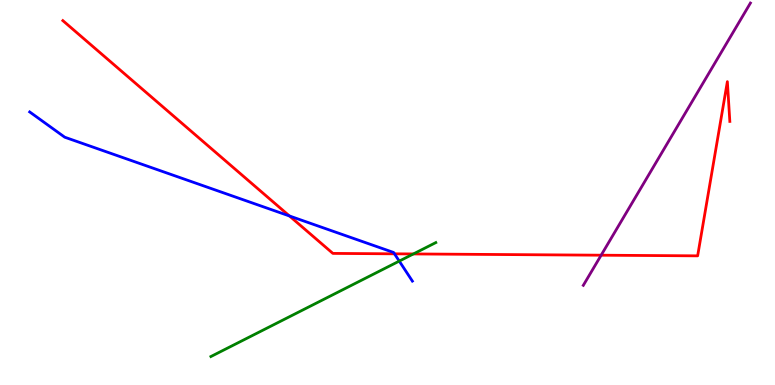[{'lines': ['blue', 'red'], 'intersections': [{'x': 3.73, 'y': 4.39}, {'x': 5.09, 'y': 3.41}]}, {'lines': ['green', 'red'], 'intersections': [{'x': 5.33, 'y': 3.4}]}, {'lines': ['purple', 'red'], 'intersections': [{'x': 7.76, 'y': 3.37}]}, {'lines': ['blue', 'green'], 'intersections': [{'x': 5.15, 'y': 3.22}]}, {'lines': ['blue', 'purple'], 'intersections': []}, {'lines': ['green', 'purple'], 'intersections': []}]